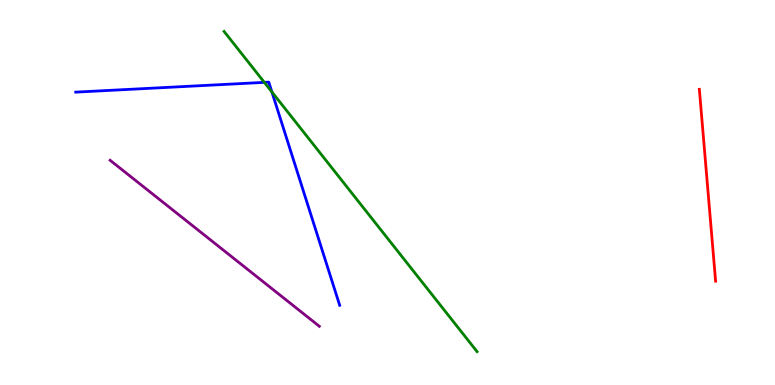[{'lines': ['blue', 'red'], 'intersections': []}, {'lines': ['green', 'red'], 'intersections': []}, {'lines': ['purple', 'red'], 'intersections': []}, {'lines': ['blue', 'green'], 'intersections': [{'x': 3.41, 'y': 7.86}, {'x': 3.51, 'y': 7.61}]}, {'lines': ['blue', 'purple'], 'intersections': []}, {'lines': ['green', 'purple'], 'intersections': []}]